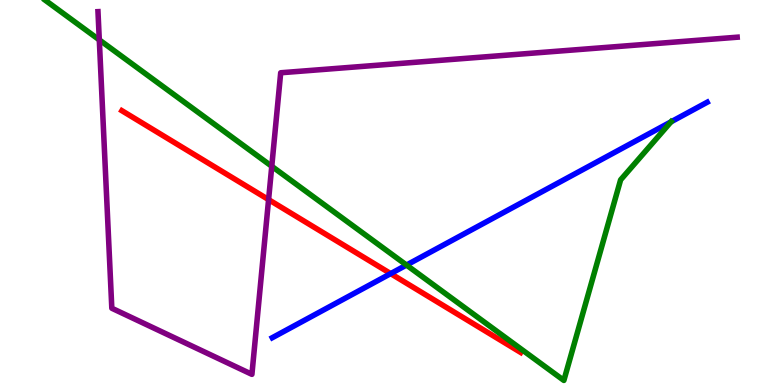[{'lines': ['blue', 'red'], 'intersections': [{'x': 5.04, 'y': 2.89}]}, {'lines': ['green', 'red'], 'intersections': []}, {'lines': ['purple', 'red'], 'intersections': [{'x': 3.47, 'y': 4.82}]}, {'lines': ['blue', 'green'], 'intersections': [{'x': 5.25, 'y': 3.12}, {'x': 8.66, 'y': 6.84}]}, {'lines': ['blue', 'purple'], 'intersections': []}, {'lines': ['green', 'purple'], 'intersections': [{'x': 1.28, 'y': 8.96}, {'x': 3.51, 'y': 5.68}]}]